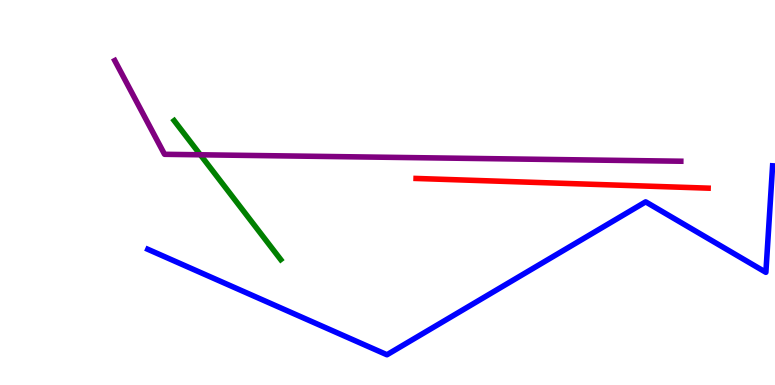[{'lines': ['blue', 'red'], 'intersections': []}, {'lines': ['green', 'red'], 'intersections': []}, {'lines': ['purple', 'red'], 'intersections': []}, {'lines': ['blue', 'green'], 'intersections': []}, {'lines': ['blue', 'purple'], 'intersections': []}, {'lines': ['green', 'purple'], 'intersections': [{'x': 2.59, 'y': 5.98}]}]